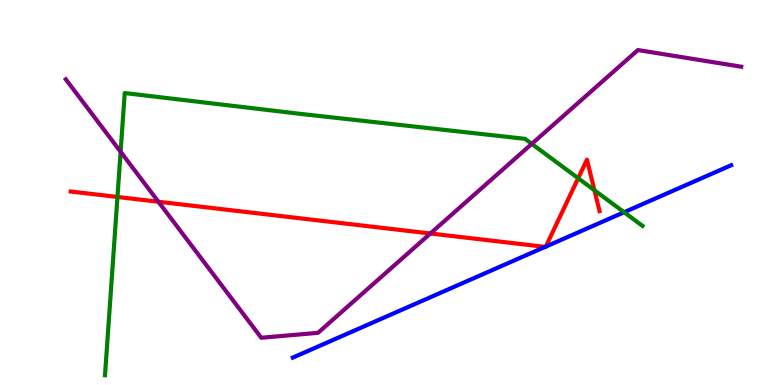[{'lines': ['blue', 'red'], 'intersections': [{'x': 7.03, 'y': 3.59}, {'x': 7.04, 'y': 3.6}]}, {'lines': ['green', 'red'], 'intersections': [{'x': 1.52, 'y': 4.88}, {'x': 7.46, 'y': 5.37}, {'x': 7.67, 'y': 5.06}]}, {'lines': ['purple', 'red'], 'intersections': [{'x': 2.04, 'y': 4.76}, {'x': 5.55, 'y': 3.94}]}, {'lines': ['blue', 'green'], 'intersections': [{'x': 8.05, 'y': 4.49}]}, {'lines': ['blue', 'purple'], 'intersections': []}, {'lines': ['green', 'purple'], 'intersections': [{'x': 1.56, 'y': 6.06}, {'x': 6.86, 'y': 6.26}]}]